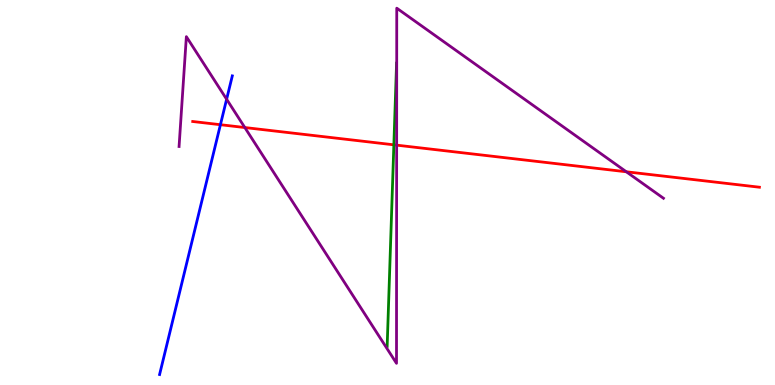[{'lines': ['blue', 'red'], 'intersections': [{'x': 2.84, 'y': 6.76}]}, {'lines': ['green', 'red'], 'intersections': [{'x': 5.08, 'y': 6.24}]}, {'lines': ['purple', 'red'], 'intersections': [{'x': 3.16, 'y': 6.69}, {'x': 5.12, 'y': 6.23}, {'x': 8.08, 'y': 5.54}]}, {'lines': ['blue', 'green'], 'intersections': []}, {'lines': ['blue', 'purple'], 'intersections': [{'x': 2.92, 'y': 7.42}]}, {'lines': ['green', 'purple'], 'intersections': []}]